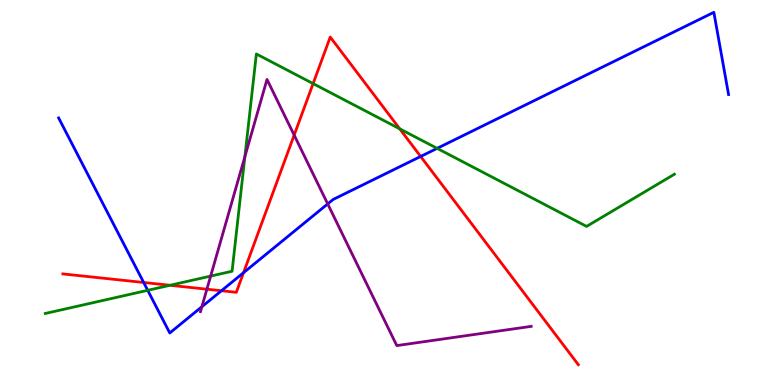[{'lines': ['blue', 'red'], 'intersections': [{'x': 1.85, 'y': 2.66}, {'x': 2.86, 'y': 2.45}, {'x': 3.14, 'y': 2.92}, {'x': 5.43, 'y': 5.94}]}, {'lines': ['green', 'red'], 'intersections': [{'x': 2.19, 'y': 2.59}, {'x': 4.04, 'y': 7.83}, {'x': 5.16, 'y': 6.65}]}, {'lines': ['purple', 'red'], 'intersections': [{'x': 2.67, 'y': 2.49}, {'x': 3.8, 'y': 6.49}]}, {'lines': ['blue', 'green'], 'intersections': [{'x': 1.91, 'y': 2.46}, {'x': 5.64, 'y': 6.15}]}, {'lines': ['blue', 'purple'], 'intersections': [{'x': 2.6, 'y': 2.03}, {'x': 4.23, 'y': 4.7}]}, {'lines': ['green', 'purple'], 'intersections': [{'x': 2.72, 'y': 2.83}, {'x': 3.16, 'y': 5.93}]}]